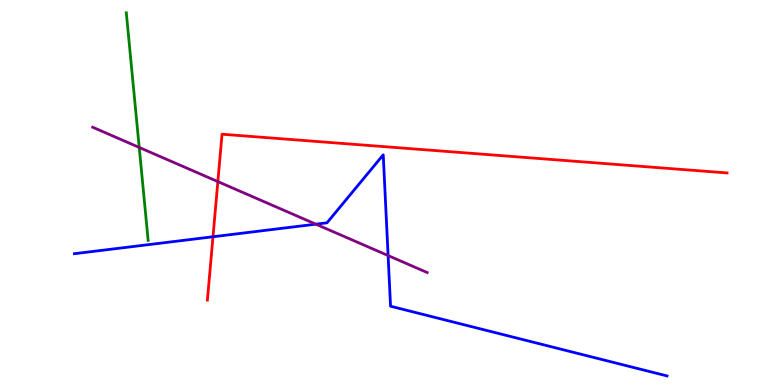[{'lines': ['blue', 'red'], 'intersections': [{'x': 2.75, 'y': 3.85}]}, {'lines': ['green', 'red'], 'intersections': []}, {'lines': ['purple', 'red'], 'intersections': [{'x': 2.81, 'y': 5.28}]}, {'lines': ['blue', 'green'], 'intersections': []}, {'lines': ['blue', 'purple'], 'intersections': [{'x': 4.08, 'y': 4.18}, {'x': 5.01, 'y': 3.36}]}, {'lines': ['green', 'purple'], 'intersections': [{'x': 1.8, 'y': 6.17}]}]